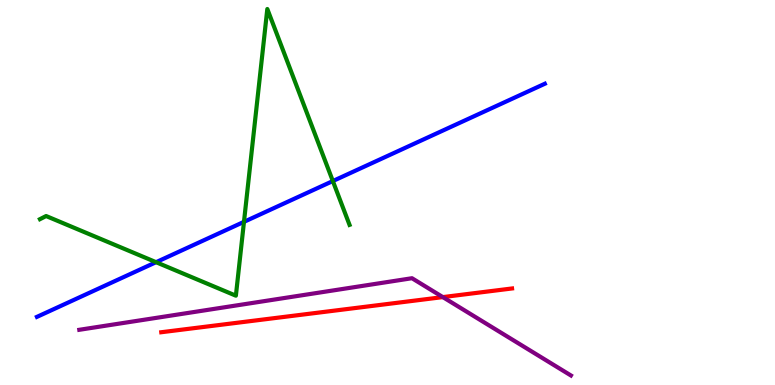[{'lines': ['blue', 'red'], 'intersections': []}, {'lines': ['green', 'red'], 'intersections': []}, {'lines': ['purple', 'red'], 'intersections': [{'x': 5.71, 'y': 2.28}]}, {'lines': ['blue', 'green'], 'intersections': [{'x': 2.01, 'y': 3.19}, {'x': 3.15, 'y': 4.24}, {'x': 4.29, 'y': 5.3}]}, {'lines': ['blue', 'purple'], 'intersections': []}, {'lines': ['green', 'purple'], 'intersections': []}]